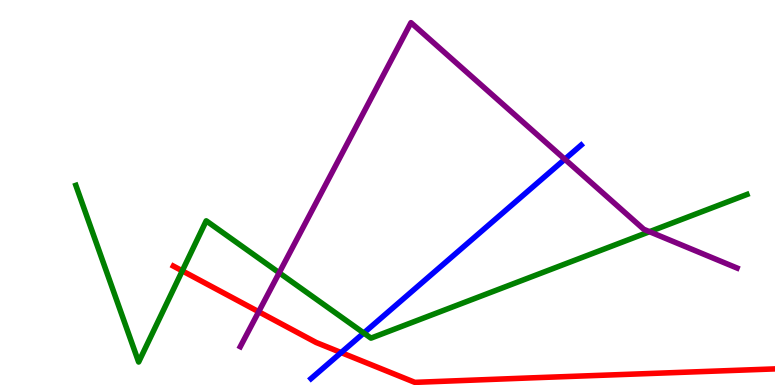[{'lines': ['blue', 'red'], 'intersections': [{'x': 4.4, 'y': 0.842}]}, {'lines': ['green', 'red'], 'intersections': [{'x': 2.35, 'y': 2.96}]}, {'lines': ['purple', 'red'], 'intersections': [{'x': 3.34, 'y': 1.9}]}, {'lines': ['blue', 'green'], 'intersections': [{'x': 4.69, 'y': 1.35}]}, {'lines': ['blue', 'purple'], 'intersections': [{'x': 7.29, 'y': 5.86}]}, {'lines': ['green', 'purple'], 'intersections': [{'x': 3.6, 'y': 2.91}, {'x': 8.38, 'y': 3.98}]}]